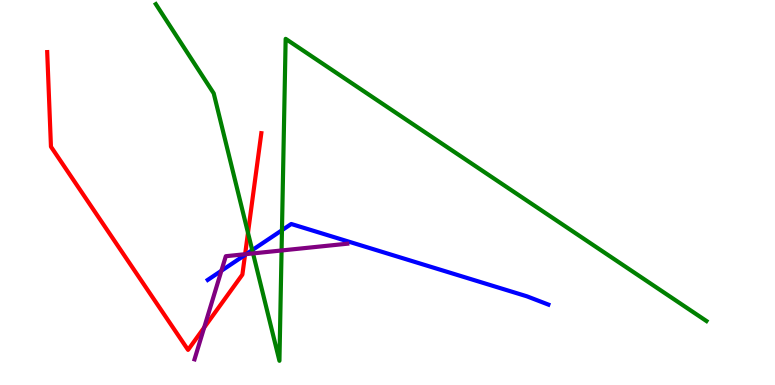[{'lines': ['blue', 'red'], 'intersections': [{'x': 3.16, 'y': 3.38}]}, {'lines': ['green', 'red'], 'intersections': [{'x': 3.2, 'y': 3.95}]}, {'lines': ['purple', 'red'], 'intersections': [{'x': 2.63, 'y': 1.49}, {'x': 3.16, 'y': 3.4}]}, {'lines': ['blue', 'green'], 'intersections': [{'x': 3.25, 'y': 3.5}, {'x': 3.64, 'y': 4.02}]}, {'lines': ['blue', 'purple'], 'intersections': [{'x': 2.86, 'y': 2.97}, {'x': 3.18, 'y': 3.4}]}, {'lines': ['green', 'purple'], 'intersections': [{'x': 3.27, 'y': 3.42}, {'x': 3.63, 'y': 3.49}]}]